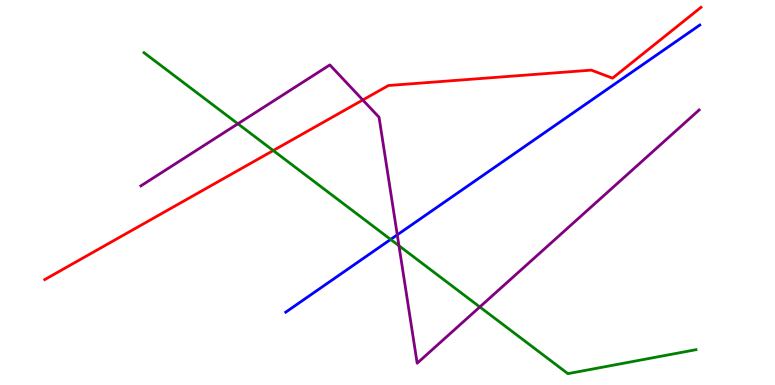[{'lines': ['blue', 'red'], 'intersections': []}, {'lines': ['green', 'red'], 'intersections': [{'x': 3.53, 'y': 6.09}]}, {'lines': ['purple', 'red'], 'intersections': [{'x': 4.68, 'y': 7.4}]}, {'lines': ['blue', 'green'], 'intersections': [{'x': 5.04, 'y': 3.78}]}, {'lines': ['blue', 'purple'], 'intersections': [{'x': 5.13, 'y': 3.9}]}, {'lines': ['green', 'purple'], 'intersections': [{'x': 3.07, 'y': 6.78}, {'x': 5.15, 'y': 3.62}, {'x': 6.19, 'y': 2.03}]}]